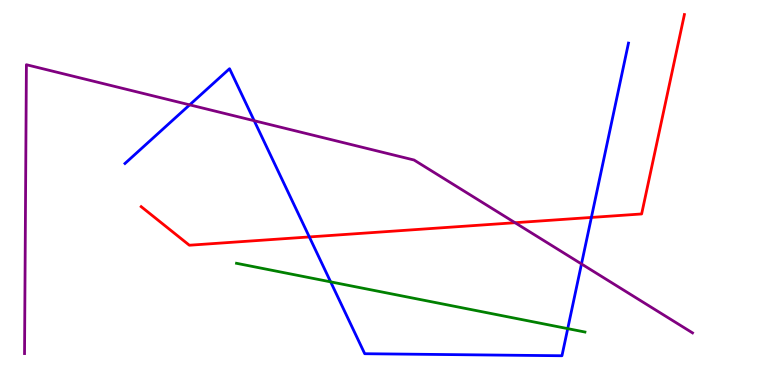[{'lines': ['blue', 'red'], 'intersections': [{'x': 3.99, 'y': 3.85}, {'x': 7.63, 'y': 4.35}]}, {'lines': ['green', 'red'], 'intersections': []}, {'lines': ['purple', 'red'], 'intersections': [{'x': 6.65, 'y': 4.22}]}, {'lines': ['blue', 'green'], 'intersections': [{'x': 4.27, 'y': 2.68}, {'x': 7.33, 'y': 1.46}]}, {'lines': ['blue', 'purple'], 'intersections': [{'x': 2.45, 'y': 7.28}, {'x': 3.28, 'y': 6.86}, {'x': 7.5, 'y': 3.14}]}, {'lines': ['green', 'purple'], 'intersections': []}]